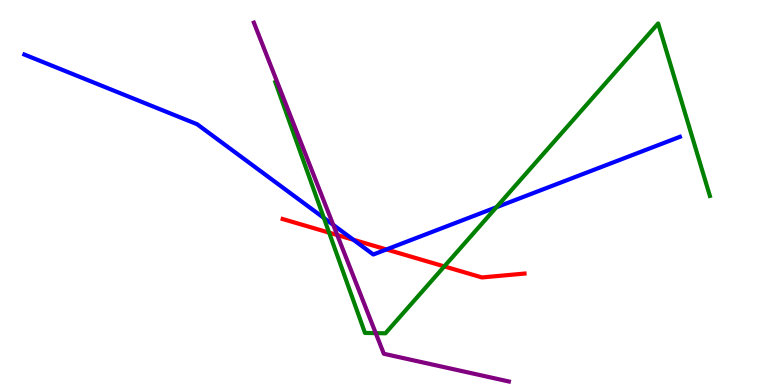[{'lines': ['blue', 'red'], 'intersections': [{'x': 4.56, 'y': 3.77}, {'x': 4.99, 'y': 3.52}]}, {'lines': ['green', 'red'], 'intersections': [{'x': 4.25, 'y': 3.96}, {'x': 5.73, 'y': 3.08}]}, {'lines': ['purple', 'red'], 'intersections': [{'x': 4.35, 'y': 3.9}]}, {'lines': ['blue', 'green'], 'intersections': [{'x': 4.18, 'y': 4.34}, {'x': 6.4, 'y': 4.62}]}, {'lines': ['blue', 'purple'], 'intersections': [{'x': 4.3, 'y': 4.16}]}, {'lines': ['green', 'purple'], 'intersections': [{'x': 4.85, 'y': 1.35}]}]